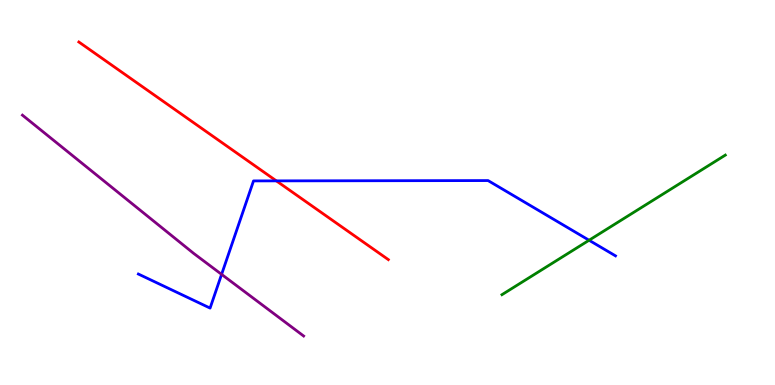[{'lines': ['blue', 'red'], 'intersections': [{'x': 3.57, 'y': 5.3}]}, {'lines': ['green', 'red'], 'intersections': []}, {'lines': ['purple', 'red'], 'intersections': []}, {'lines': ['blue', 'green'], 'intersections': [{'x': 7.6, 'y': 3.76}]}, {'lines': ['blue', 'purple'], 'intersections': [{'x': 2.86, 'y': 2.87}]}, {'lines': ['green', 'purple'], 'intersections': []}]